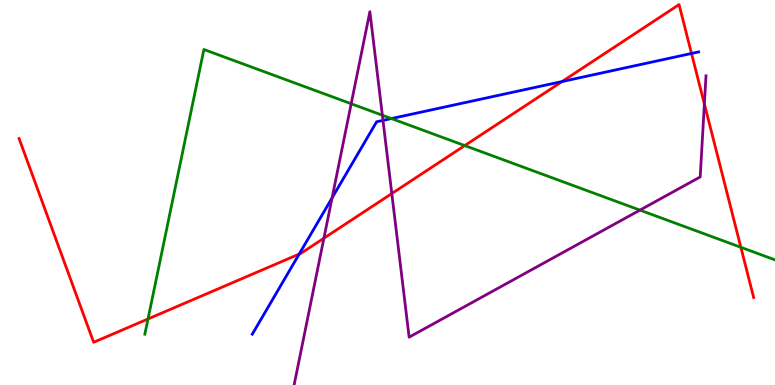[{'lines': ['blue', 'red'], 'intersections': [{'x': 3.86, 'y': 3.4}, {'x': 7.25, 'y': 7.88}, {'x': 8.92, 'y': 8.61}]}, {'lines': ['green', 'red'], 'intersections': [{'x': 1.91, 'y': 1.72}, {'x': 6.0, 'y': 6.22}, {'x': 9.56, 'y': 3.58}]}, {'lines': ['purple', 'red'], 'intersections': [{'x': 4.18, 'y': 3.81}, {'x': 5.06, 'y': 4.97}, {'x': 9.09, 'y': 7.3}]}, {'lines': ['blue', 'green'], 'intersections': [{'x': 5.05, 'y': 6.92}]}, {'lines': ['blue', 'purple'], 'intersections': [{'x': 4.28, 'y': 4.86}, {'x': 4.94, 'y': 6.87}]}, {'lines': ['green', 'purple'], 'intersections': [{'x': 4.53, 'y': 7.31}, {'x': 4.93, 'y': 7.01}, {'x': 8.26, 'y': 4.54}]}]